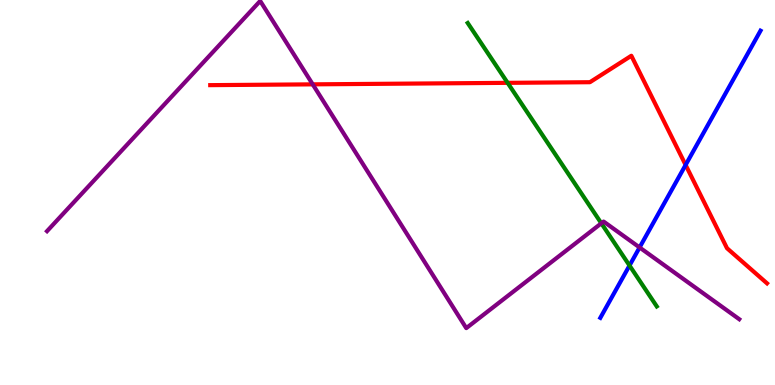[{'lines': ['blue', 'red'], 'intersections': [{'x': 8.85, 'y': 5.72}]}, {'lines': ['green', 'red'], 'intersections': [{'x': 6.55, 'y': 7.85}]}, {'lines': ['purple', 'red'], 'intersections': [{'x': 4.04, 'y': 7.81}]}, {'lines': ['blue', 'green'], 'intersections': [{'x': 8.12, 'y': 3.1}]}, {'lines': ['blue', 'purple'], 'intersections': [{'x': 8.25, 'y': 3.57}]}, {'lines': ['green', 'purple'], 'intersections': [{'x': 7.76, 'y': 4.2}]}]